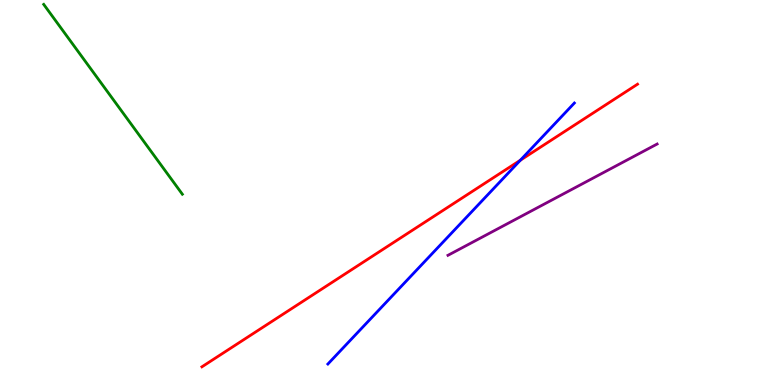[{'lines': ['blue', 'red'], 'intersections': [{'x': 6.71, 'y': 5.84}]}, {'lines': ['green', 'red'], 'intersections': []}, {'lines': ['purple', 'red'], 'intersections': []}, {'lines': ['blue', 'green'], 'intersections': []}, {'lines': ['blue', 'purple'], 'intersections': []}, {'lines': ['green', 'purple'], 'intersections': []}]